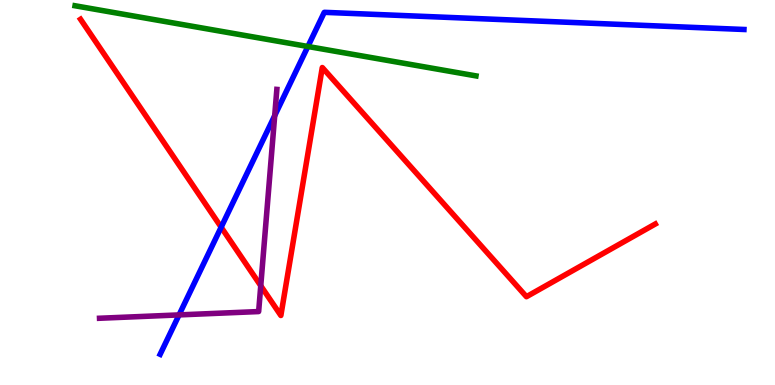[{'lines': ['blue', 'red'], 'intersections': [{'x': 2.85, 'y': 4.1}]}, {'lines': ['green', 'red'], 'intersections': []}, {'lines': ['purple', 'red'], 'intersections': [{'x': 3.36, 'y': 2.58}]}, {'lines': ['blue', 'green'], 'intersections': [{'x': 3.97, 'y': 8.79}]}, {'lines': ['blue', 'purple'], 'intersections': [{'x': 2.31, 'y': 1.82}, {'x': 3.54, 'y': 7.0}]}, {'lines': ['green', 'purple'], 'intersections': []}]